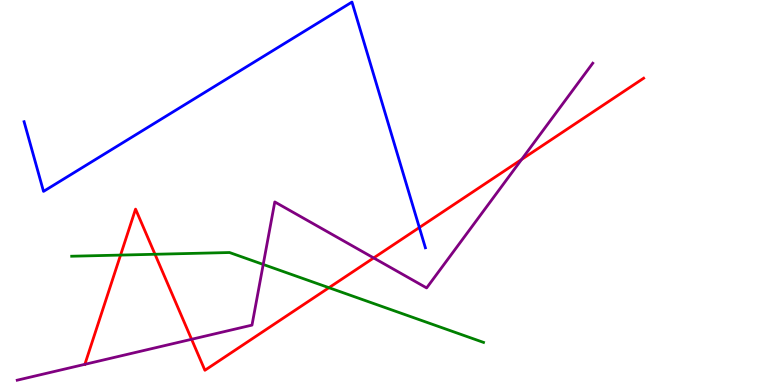[{'lines': ['blue', 'red'], 'intersections': [{'x': 5.41, 'y': 4.09}]}, {'lines': ['green', 'red'], 'intersections': [{'x': 1.56, 'y': 3.37}, {'x': 2.0, 'y': 3.4}, {'x': 4.24, 'y': 2.53}]}, {'lines': ['purple', 'red'], 'intersections': [{'x': 2.47, 'y': 1.19}, {'x': 4.82, 'y': 3.3}, {'x': 6.73, 'y': 5.86}]}, {'lines': ['blue', 'green'], 'intersections': []}, {'lines': ['blue', 'purple'], 'intersections': []}, {'lines': ['green', 'purple'], 'intersections': [{'x': 3.4, 'y': 3.13}]}]